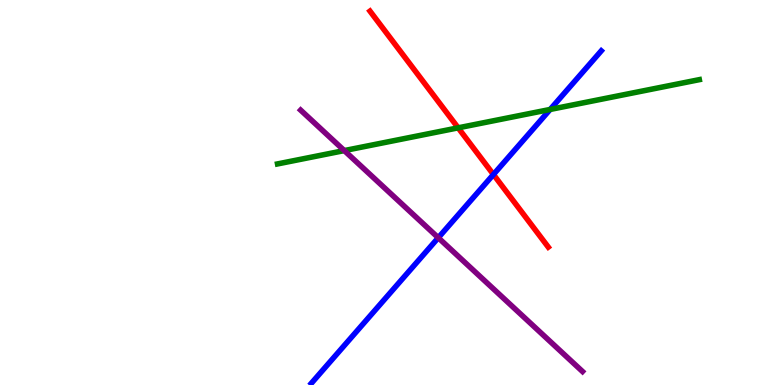[{'lines': ['blue', 'red'], 'intersections': [{'x': 6.37, 'y': 5.47}]}, {'lines': ['green', 'red'], 'intersections': [{'x': 5.91, 'y': 6.68}]}, {'lines': ['purple', 'red'], 'intersections': []}, {'lines': ['blue', 'green'], 'intersections': [{'x': 7.1, 'y': 7.16}]}, {'lines': ['blue', 'purple'], 'intersections': [{'x': 5.66, 'y': 3.82}]}, {'lines': ['green', 'purple'], 'intersections': [{'x': 4.44, 'y': 6.09}]}]